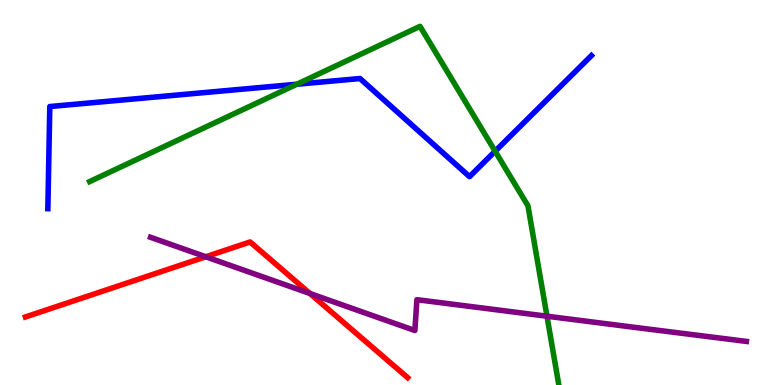[{'lines': ['blue', 'red'], 'intersections': []}, {'lines': ['green', 'red'], 'intersections': []}, {'lines': ['purple', 'red'], 'intersections': [{'x': 2.65, 'y': 3.33}, {'x': 4.0, 'y': 2.38}]}, {'lines': ['blue', 'green'], 'intersections': [{'x': 3.83, 'y': 7.81}, {'x': 6.39, 'y': 6.07}]}, {'lines': ['blue', 'purple'], 'intersections': []}, {'lines': ['green', 'purple'], 'intersections': [{'x': 7.06, 'y': 1.79}]}]